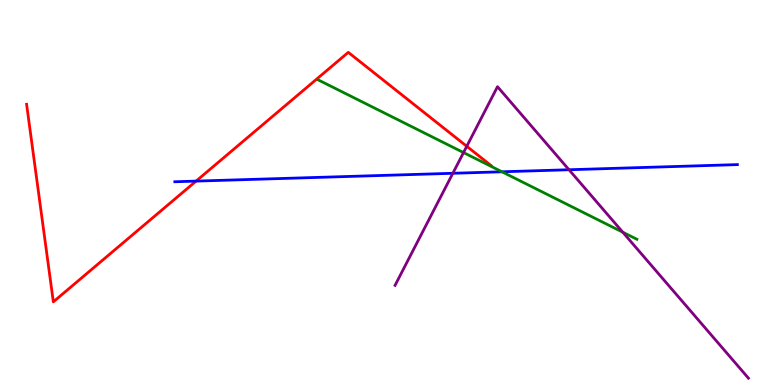[{'lines': ['blue', 'red'], 'intersections': [{'x': 2.53, 'y': 5.3}]}, {'lines': ['green', 'red'], 'intersections': []}, {'lines': ['purple', 'red'], 'intersections': [{'x': 6.02, 'y': 6.2}]}, {'lines': ['blue', 'green'], 'intersections': [{'x': 6.48, 'y': 5.54}]}, {'lines': ['blue', 'purple'], 'intersections': [{'x': 5.84, 'y': 5.5}, {'x': 7.34, 'y': 5.59}]}, {'lines': ['green', 'purple'], 'intersections': [{'x': 5.98, 'y': 6.04}, {'x': 8.04, 'y': 3.97}]}]